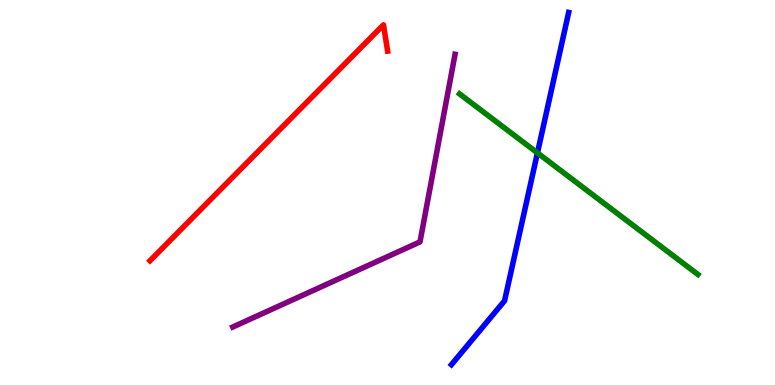[{'lines': ['blue', 'red'], 'intersections': []}, {'lines': ['green', 'red'], 'intersections': []}, {'lines': ['purple', 'red'], 'intersections': []}, {'lines': ['blue', 'green'], 'intersections': [{'x': 6.93, 'y': 6.03}]}, {'lines': ['blue', 'purple'], 'intersections': []}, {'lines': ['green', 'purple'], 'intersections': []}]